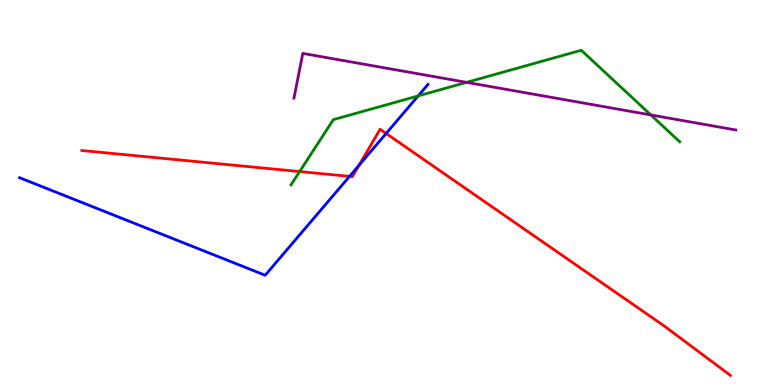[{'lines': ['blue', 'red'], 'intersections': [{'x': 4.51, 'y': 5.42}, {'x': 4.63, 'y': 5.71}, {'x': 4.98, 'y': 6.53}]}, {'lines': ['green', 'red'], 'intersections': [{'x': 3.87, 'y': 5.54}]}, {'lines': ['purple', 'red'], 'intersections': []}, {'lines': ['blue', 'green'], 'intersections': [{'x': 5.4, 'y': 7.51}]}, {'lines': ['blue', 'purple'], 'intersections': []}, {'lines': ['green', 'purple'], 'intersections': [{'x': 6.02, 'y': 7.86}, {'x': 8.4, 'y': 7.01}]}]